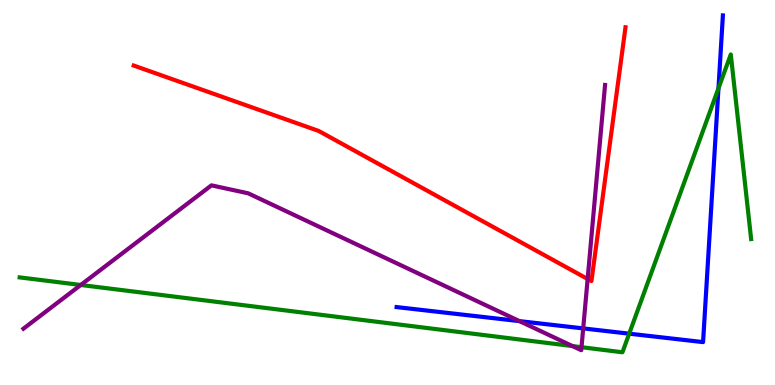[{'lines': ['blue', 'red'], 'intersections': []}, {'lines': ['green', 'red'], 'intersections': []}, {'lines': ['purple', 'red'], 'intersections': [{'x': 7.58, 'y': 2.75}]}, {'lines': ['blue', 'green'], 'intersections': [{'x': 8.12, 'y': 1.33}, {'x': 9.27, 'y': 7.71}]}, {'lines': ['blue', 'purple'], 'intersections': [{'x': 6.7, 'y': 1.66}, {'x': 7.53, 'y': 1.47}]}, {'lines': ['green', 'purple'], 'intersections': [{'x': 1.04, 'y': 2.6}, {'x': 7.39, 'y': 1.01}, {'x': 7.5, 'y': 0.982}]}]